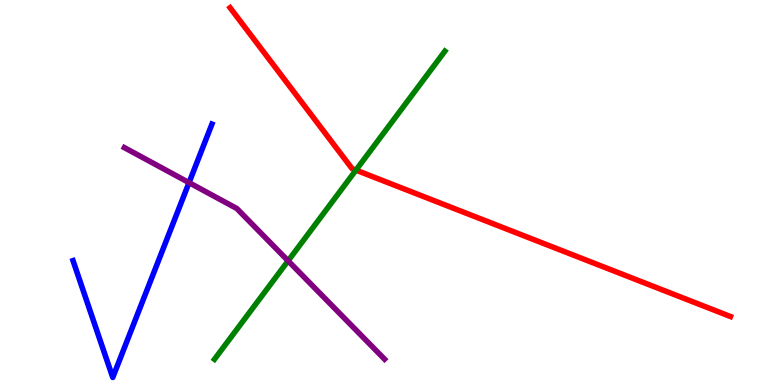[{'lines': ['blue', 'red'], 'intersections': []}, {'lines': ['green', 'red'], 'intersections': [{'x': 4.59, 'y': 5.58}]}, {'lines': ['purple', 'red'], 'intersections': []}, {'lines': ['blue', 'green'], 'intersections': []}, {'lines': ['blue', 'purple'], 'intersections': [{'x': 2.44, 'y': 5.26}]}, {'lines': ['green', 'purple'], 'intersections': [{'x': 3.72, 'y': 3.23}]}]